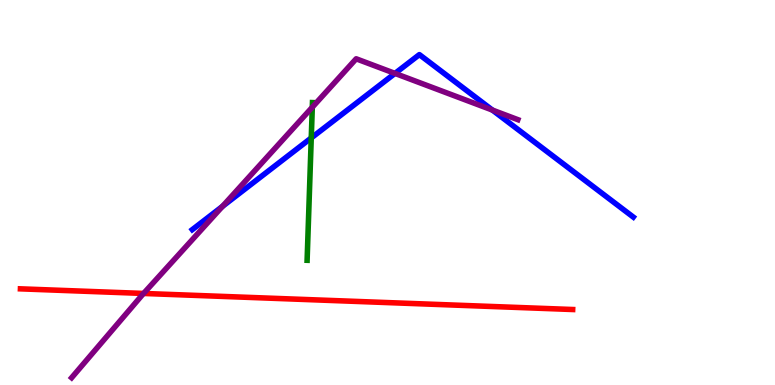[{'lines': ['blue', 'red'], 'intersections': []}, {'lines': ['green', 'red'], 'intersections': []}, {'lines': ['purple', 'red'], 'intersections': [{'x': 1.85, 'y': 2.38}]}, {'lines': ['blue', 'green'], 'intersections': [{'x': 4.02, 'y': 6.42}]}, {'lines': ['blue', 'purple'], 'intersections': [{'x': 2.87, 'y': 4.64}, {'x': 5.1, 'y': 8.09}, {'x': 6.35, 'y': 7.14}]}, {'lines': ['green', 'purple'], 'intersections': [{'x': 4.03, 'y': 7.21}]}]